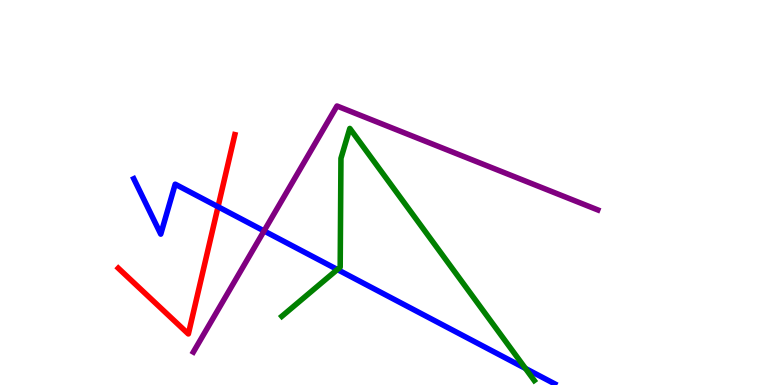[{'lines': ['blue', 'red'], 'intersections': [{'x': 2.81, 'y': 4.63}]}, {'lines': ['green', 'red'], 'intersections': []}, {'lines': ['purple', 'red'], 'intersections': []}, {'lines': ['blue', 'green'], 'intersections': [{'x': 4.35, 'y': 3.0}, {'x': 6.78, 'y': 0.43}]}, {'lines': ['blue', 'purple'], 'intersections': [{'x': 3.41, 'y': 4.0}]}, {'lines': ['green', 'purple'], 'intersections': []}]